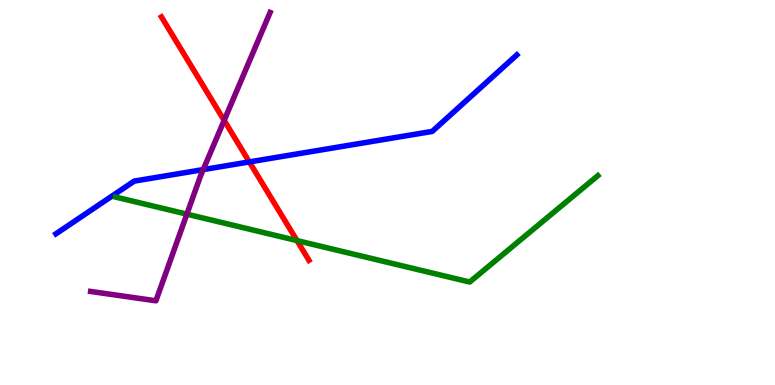[{'lines': ['blue', 'red'], 'intersections': [{'x': 3.22, 'y': 5.79}]}, {'lines': ['green', 'red'], 'intersections': [{'x': 3.83, 'y': 3.75}]}, {'lines': ['purple', 'red'], 'intersections': [{'x': 2.89, 'y': 6.87}]}, {'lines': ['blue', 'green'], 'intersections': []}, {'lines': ['blue', 'purple'], 'intersections': [{'x': 2.62, 'y': 5.59}]}, {'lines': ['green', 'purple'], 'intersections': [{'x': 2.41, 'y': 4.44}]}]